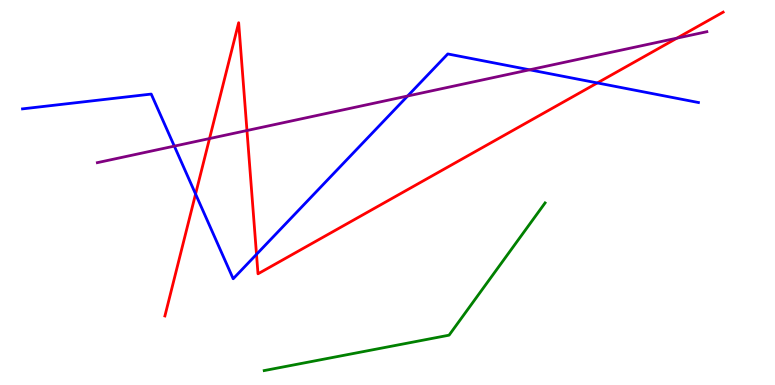[{'lines': ['blue', 'red'], 'intersections': [{'x': 2.52, 'y': 4.96}, {'x': 3.31, 'y': 3.39}, {'x': 7.71, 'y': 7.85}]}, {'lines': ['green', 'red'], 'intersections': []}, {'lines': ['purple', 'red'], 'intersections': [{'x': 2.7, 'y': 6.4}, {'x': 3.19, 'y': 6.61}, {'x': 8.74, 'y': 9.01}]}, {'lines': ['blue', 'green'], 'intersections': []}, {'lines': ['blue', 'purple'], 'intersections': [{'x': 2.25, 'y': 6.2}, {'x': 5.26, 'y': 7.51}, {'x': 6.83, 'y': 8.19}]}, {'lines': ['green', 'purple'], 'intersections': []}]